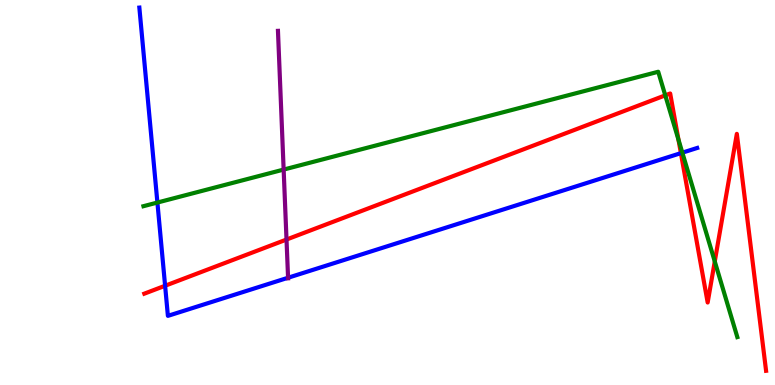[{'lines': ['blue', 'red'], 'intersections': [{'x': 2.13, 'y': 2.58}, {'x': 8.79, 'y': 6.02}]}, {'lines': ['green', 'red'], 'intersections': [{'x': 8.58, 'y': 7.52}, {'x': 8.75, 'y': 6.37}, {'x': 9.22, 'y': 3.21}]}, {'lines': ['purple', 'red'], 'intersections': [{'x': 3.7, 'y': 3.78}]}, {'lines': ['blue', 'green'], 'intersections': [{'x': 2.03, 'y': 4.74}, {'x': 8.8, 'y': 6.03}]}, {'lines': ['blue', 'purple'], 'intersections': [{'x': 3.72, 'y': 2.79}]}, {'lines': ['green', 'purple'], 'intersections': [{'x': 3.66, 'y': 5.6}]}]